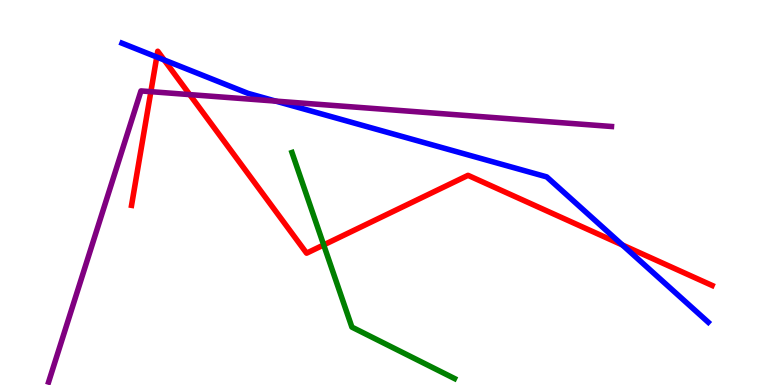[{'lines': ['blue', 'red'], 'intersections': [{'x': 2.02, 'y': 8.52}, {'x': 2.12, 'y': 8.44}, {'x': 8.03, 'y': 3.64}]}, {'lines': ['green', 'red'], 'intersections': [{'x': 4.18, 'y': 3.64}]}, {'lines': ['purple', 'red'], 'intersections': [{'x': 1.95, 'y': 7.62}, {'x': 2.45, 'y': 7.54}]}, {'lines': ['blue', 'green'], 'intersections': []}, {'lines': ['blue', 'purple'], 'intersections': [{'x': 3.56, 'y': 7.37}]}, {'lines': ['green', 'purple'], 'intersections': []}]